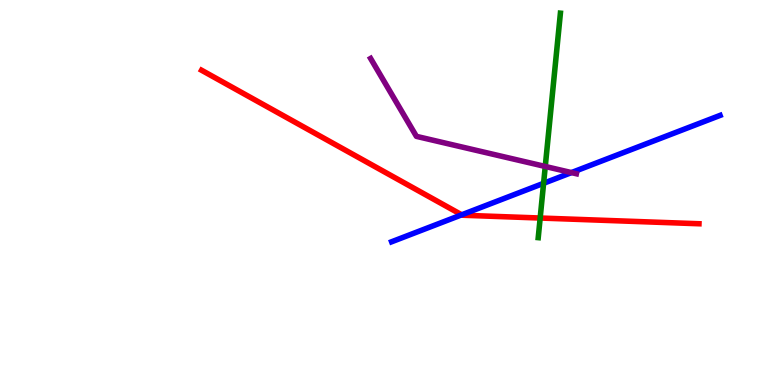[{'lines': ['blue', 'red'], 'intersections': [{'x': 5.96, 'y': 4.42}]}, {'lines': ['green', 'red'], 'intersections': [{'x': 6.97, 'y': 4.34}]}, {'lines': ['purple', 'red'], 'intersections': []}, {'lines': ['blue', 'green'], 'intersections': [{'x': 7.01, 'y': 5.24}]}, {'lines': ['blue', 'purple'], 'intersections': [{'x': 7.37, 'y': 5.52}]}, {'lines': ['green', 'purple'], 'intersections': [{'x': 7.04, 'y': 5.68}]}]